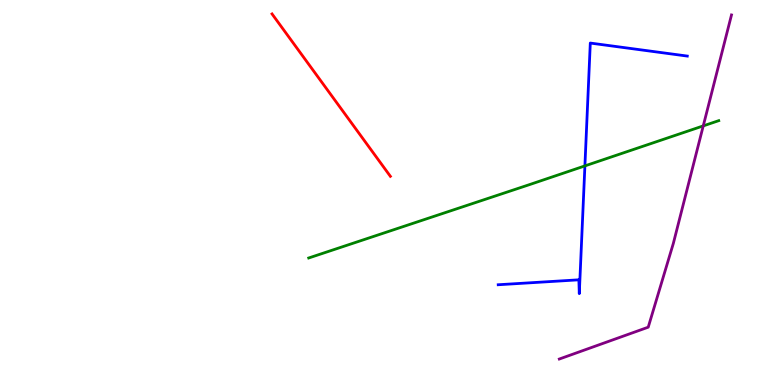[{'lines': ['blue', 'red'], 'intersections': []}, {'lines': ['green', 'red'], 'intersections': []}, {'lines': ['purple', 'red'], 'intersections': []}, {'lines': ['blue', 'green'], 'intersections': [{'x': 7.55, 'y': 5.69}]}, {'lines': ['blue', 'purple'], 'intersections': []}, {'lines': ['green', 'purple'], 'intersections': [{'x': 9.07, 'y': 6.73}]}]